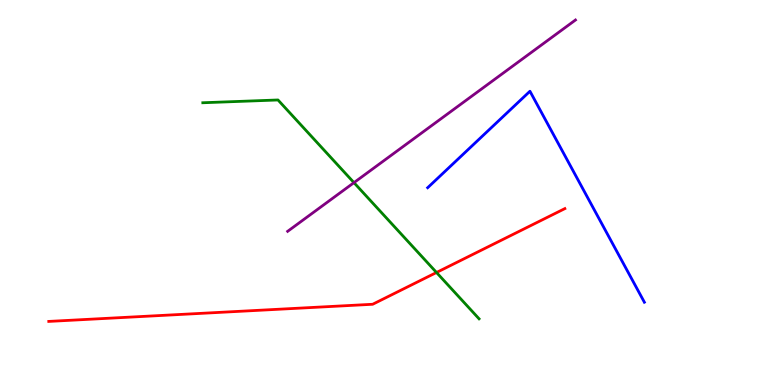[{'lines': ['blue', 'red'], 'intersections': []}, {'lines': ['green', 'red'], 'intersections': [{'x': 5.63, 'y': 2.92}]}, {'lines': ['purple', 'red'], 'intersections': []}, {'lines': ['blue', 'green'], 'intersections': []}, {'lines': ['blue', 'purple'], 'intersections': []}, {'lines': ['green', 'purple'], 'intersections': [{'x': 4.57, 'y': 5.26}]}]